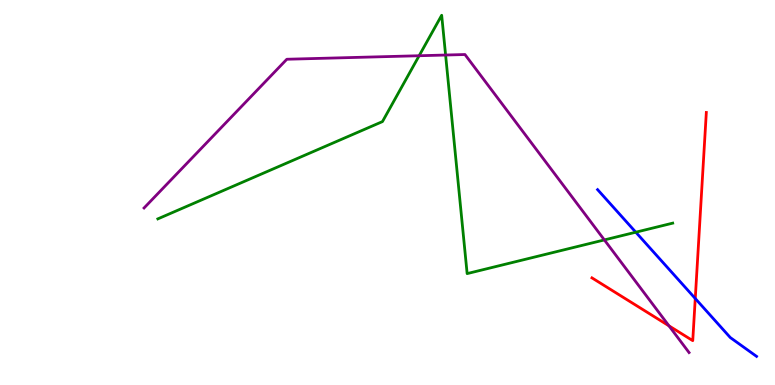[{'lines': ['blue', 'red'], 'intersections': [{'x': 8.97, 'y': 2.25}]}, {'lines': ['green', 'red'], 'intersections': []}, {'lines': ['purple', 'red'], 'intersections': [{'x': 8.63, 'y': 1.54}]}, {'lines': ['blue', 'green'], 'intersections': [{'x': 8.2, 'y': 3.97}]}, {'lines': ['blue', 'purple'], 'intersections': []}, {'lines': ['green', 'purple'], 'intersections': [{'x': 5.41, 'y': 8.55}, {'x': 5.75, 'y': 8.57}, {'x': 7.8, 'y': 3.77}]}]